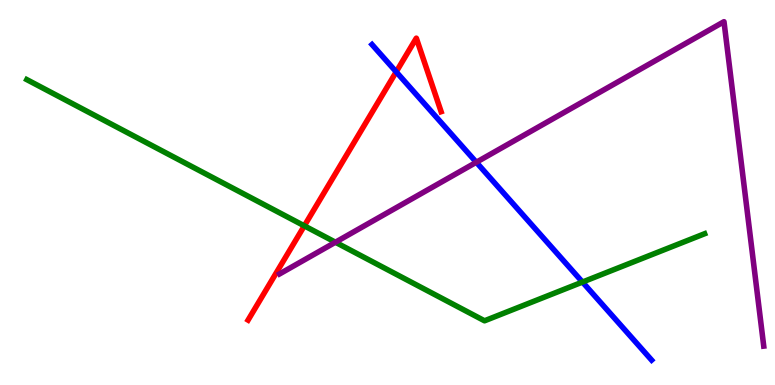[{'lines': ['blue', 'red'], 'intersections': [{'x': 5.11, 'y': 8.13}]}, {'lines': ['green', 'red'], 'intersections': [{'x': 3.93, 'y': 4.13}]}, {'lines': ['purple', 'red'], 'intersections': []}, {'lines': ['blue', 'green'], 'intersections': [{'x': 7.52, 'y': 2.67}]}, {'lines': ['blue', 'purple'], 'intersections': [{'x': 6.15, 'y': 5.79}]}, {'lines': ['green', 'purple'], 'intersections': [{'x': 4.33, 'y': 3.71}]}]